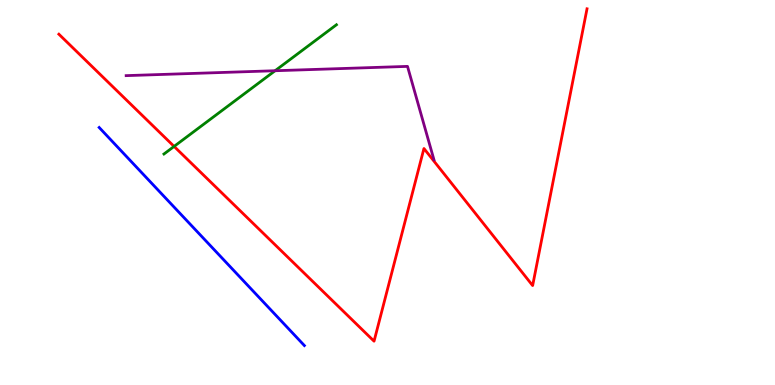[{'lines': ['blue', 'red'], 'intersections': []}, {'lines': ['green', 'red'], 'intersections': [{'x': 2.25, 'y': 6.2}]}, {'lines': ['purple', 'red'], 'intersections': []}, {'lines': ['blue', 'green'], 'intersections': []}, {'lines': ['blue', 'purple'], 'intersections': []}, {'lines': ['green', 'purple'], 'intersections': [{'x': 3.55, 'y': 8.16}]}]